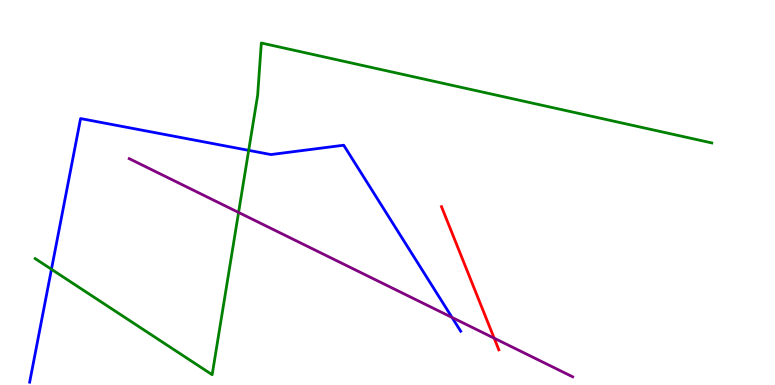[{'lines': ['blue', 'red'], 'intersections': []}, {'lines': ['green', 'red'], 'intersections': []}, {'lines': ['purple', 'red'], 'intersections': [{'x': 6.38, 'y': 1.22}]}, {'lines': ['blue', 'green'], 'intersections': [{'x': 0.664, 'y': 3.01}, {'x': 3.21, 'y': 6.09}]}, {'lines': ['blue', 'purple'], 'intersections': [{'x': 5.83, 'y': 1.75}]}, {'lines': ['green', 'purple'], 'intersections': [{'x': 3.08, 'y': 4.48}]}]